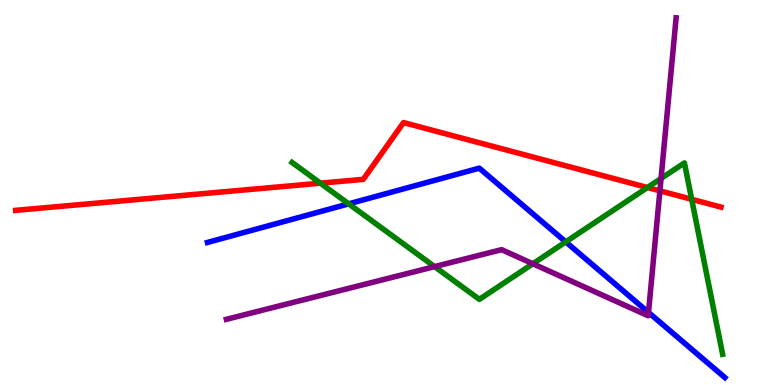[{'lines': ['blue', 'red'], 'intersections': []}, {'lines': ['green', 'red'], 'intersections': [{'x': 4.13, 'y': 5.24}, {'x': 8.35, 'y': 5.13}, {'x': 8.93, 'y': 4.82}]}, {'lines': ['purple', 'red'], 'intersections': [{'x': 8.51, 'y': 5.04}]}, {'lines': ['blue', 'green'], 'intersections': [{'x': 4.5, 'y': 4.71}, {'x': 7.3, 'y': 3.72}]}, {'lines': ['blue', 'purple'], 'intersections': [{'x': 8.37, 'y': 1.88}]}, {'lines': ['green', 'purple'], 'intersections': [{'x': 5.61, 'y': 3.07}, {'x': 6.88, 'y': 3.15}, {'x': 8.53, 'y': 5.36}]}]